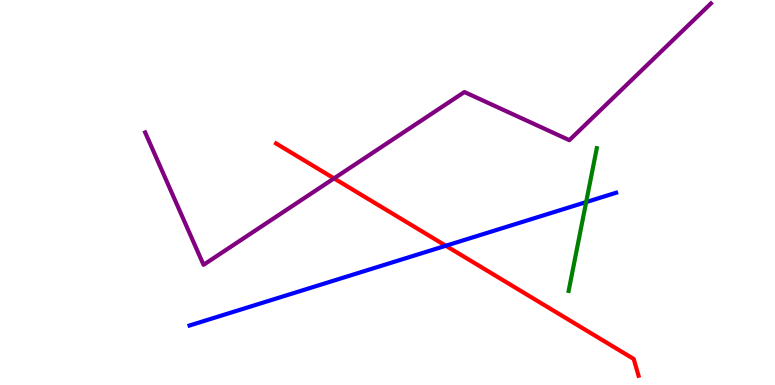[{'lines': ['blue', 'red'], 'intersections': [{'x': 5.75, 'y': 3.62}]}, {'lines': ['green', 'red'], 'intersections': []}, {'lines': ['purple', 'red'], 'intersections': [{'x': 4.31, 'y': 5.37}]}, {'lines': ['blue', 'green'], 'intersections': [{'x': 7.56, 'y': 4.75}]}, {'lines': ['blue', 'purple'], 'intersections': []}, {'lines': ['green', 'purple'], 'intersections': []}]